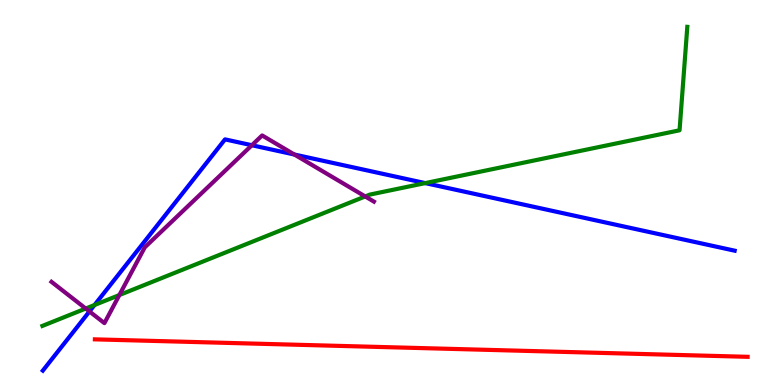[{'lines': ['blue', 'red'], 'intersections': []}, {'lines': ['green', 'red'], 'intersections': []}, {'lines': ['purple', 'red'], 'intersections': []}, {'lines': ['blue', 'green'], 'intersections': [{'x': 1.22, 'y': 2.08}, {'x': 5.49, 'y': 5.24}]}, {'lines': ['blue', 'purple'], 'intersections': [{'x': 1.15, 'y': 1.91}, {'x': 3.25, 'y': 6.23}, {'x': 3.8, 'y': 5.99}]}, {'lines': ['green', 'purple'], 'intersections': [{'x': 1.11, 'y': 1.99}, {'x': 1.54, 'y': 2.34}, {'x': 4.71, 'y': 4.9}]}]